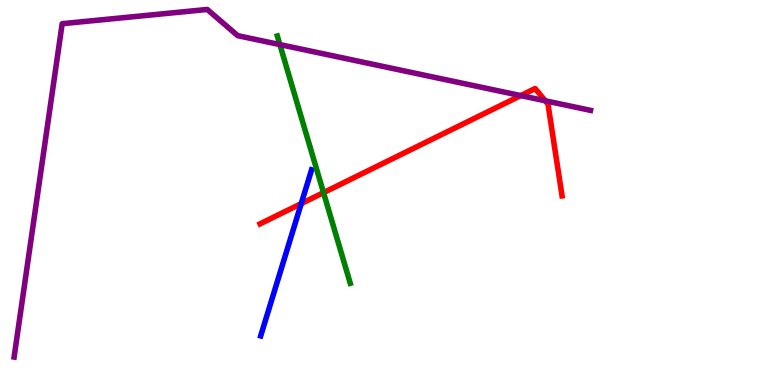[{'lines': ['blue', 'red'], 'intersections': [{'x': 3.89, 'y': 4.71}]}, {'lines': ['green', 'red'], 'intersections': [{'x': 4.17, 'y': 5.0}]}, {'lines': ['purple', 'red'], 'intersections': [{'x': 6.72, 'y': 7.52}, {'x': 7.04, 'y': 7.38}]}, {'lines': ['blue', 'green'], 'intersections': []}, {'lines': ['blue', 'purple'], 'intersections': []}, {'lines': ['green', 'purple'], 'intersections': [{'x': 3.61, 'y': 8.84}]}]